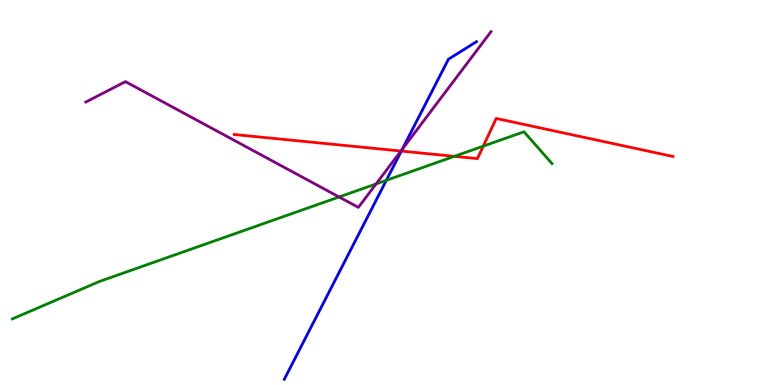[{'lines': ['blue', 'red'], 'intersections': [{'x': 5.18, 'y': 6.08}]}, {'lines': ['green', 'red'], 'intersections': [{'x': 5.86, 'y': 5.94}, {'x': 6.24, 'y': 6.2}]}, {'lines': ['purple', 'red'], 'intersections': [{'x': 5.17, 'y': 6.08}]}, {'lines': ['blue', 'green'], 'intersections': [{'x': 4.99, 'y': 5.32}]}, {'lines': ['blue', 'purple'], 'intersections': [{'x': 5.19, 'y': 6.13}]}, {'lines': ['green', 'purple'], 'intersections': [{'x': 4.38, 'y': 4.88}, {'x': 4.85, 'y': 5.22}]}]